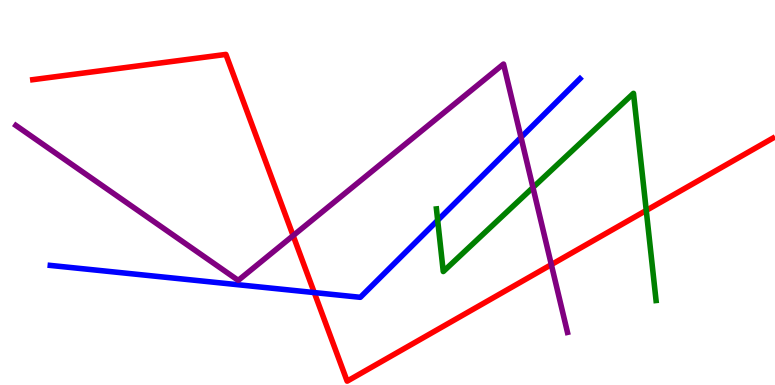[{'lines': ['blue', 'red'], 'intersections': [{'x': 4.06, 'y': 2.4}]}, {'lines': ['green', 'red'], 'intersections': [{'x': 8.34, 'y': 4.53}]}, {'lines': ['purple', 'red'], 'intersections': [{'x': 3.78, 'y': 3.88}, {'x': 7.11, 'y': 3.13}]}, {'lines': ['blue', 'green'], 'intersections': [{'x': 5.65, 'y': 4.28}]}, {'lines': ['blue', 'purple'], 'intersections': [{'x': 6.72, 'y': 6.43}]}, {'lines': ['green', 'purple'], 'intersections': [{'x': 6.88, 'y': 5.13}]}]